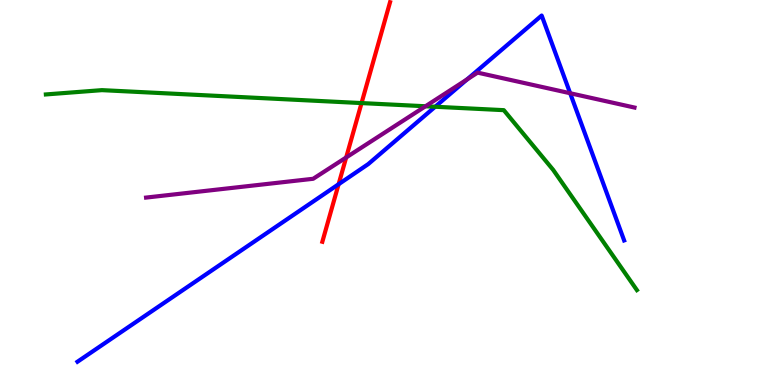[{'lines': ['blue', 'red'], 'intersections': [{'x': 4.37, 'y': 5.21}]}, {'lines': ['green', 'red'], 'intersections': [{'x': 4.67, 'y': 7.32}]}, {'lines': ['purple', 'red'], 'intersections': [{'x': 4.47, 'y': 5.91}]}, {'lines': ['blue', 'green'], 'intersections': [{'x': 5.62, 'y': 7.23}]}, {'lines': ['blue', 'purple'], 'intersections': [{'x': 6.03, 'y': 7.94}, {'x': 7.36, 'y': 7.58}]}, {'lines': ['green', 'purple'], 'intersections': [{'x': 5.49, 'y': 7.24}]}]